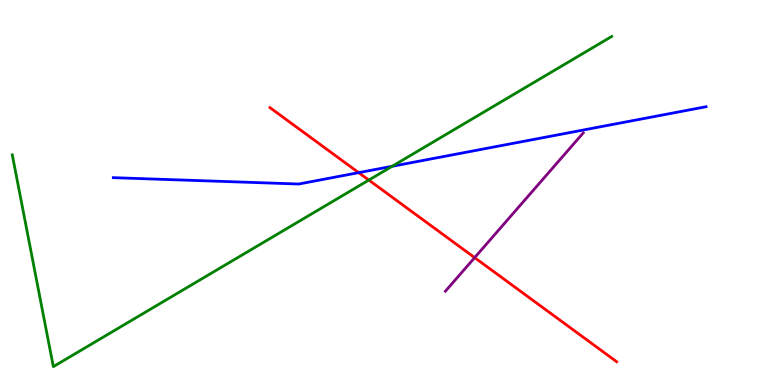[{'lines': ['blue', 'red'], 'intersections': [{'x': 4.63, 'y': 5.52}]}, {'lines': ['green', 'red'], 'intersections': [{'x': 4.76, 'y': 5.32}]}, {'lines': ['purple', 'red'], 'intersections': [{'x': 6.12, 'y': 3.31}]}, {'lines': ['blue', 'green'], 'intersections': [{'x': 5.06, 'y': 5.68}]}, {'lines': ['blue', 'purple'], 'intersections': []}, {'lines': ['green', 'purple'], 'intersections': []}]